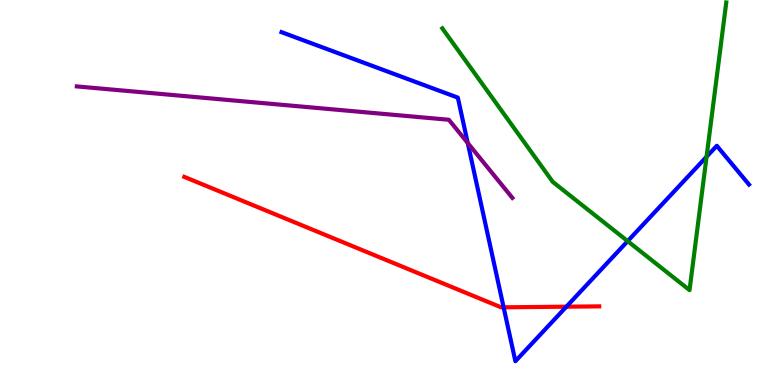[{'lines': ['blue', 'red'], 'intersections': [{'x': 6.5, 'y': 2.02}, {'x': 7.31, 'y': 2.03}]}, {'lines': ['green', 'red'], 'intersections': []}, {'lines': ['purple', 'red'], 'intersections': []}, {'lines': ['blue', 'green'], 'intersections': [{'x': 8.1, 'y': 3.74}, {'x': 9.12, 'y': 5.93}]}, {'lines': ['blue', 'purple'], 'intersections': [{'x': 6.04, 'y': 6.29}]}, {'lines': ['green', 'purple'], 'intersections': []}]